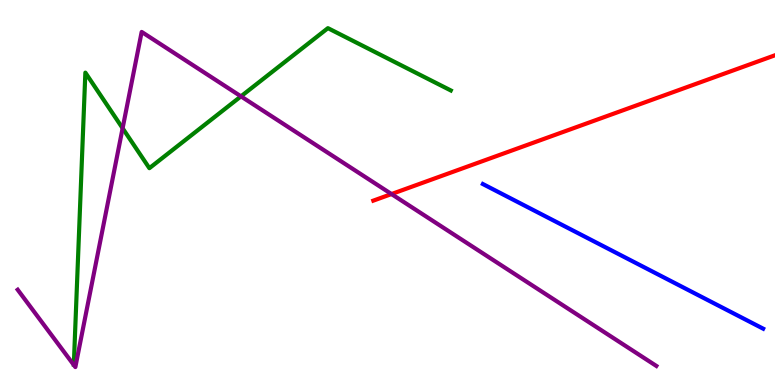[{'lines': ['blue', 'red'], 'intersections': []}, {'lines': ['green', 'red'], 'intersections': []}, {'lines': ['purple', 'red'], 'intersections': [{'x': 5.05, 'y': 4.96}]}, {'lines': ['blue', 'green'], 'intersections': []}, {'lines': ['blue', 'purple'], 'intersections': []}, {'lines': ['green', 'purple'], 'intersections': [{'x': 1.58, 'y': 6.67}, {'x': 3.11, 'y': 7.5}]}]